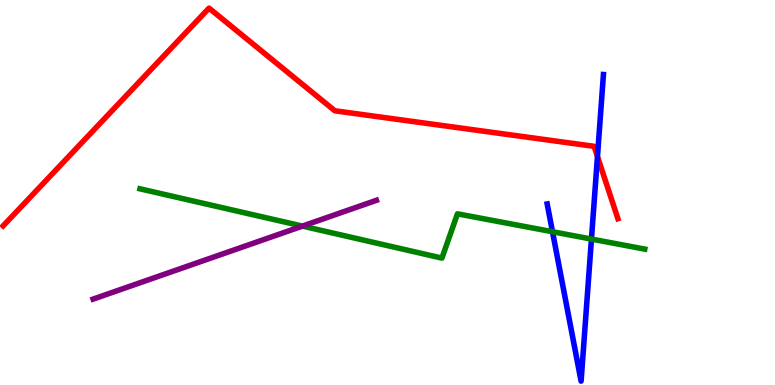[{'lines': ['blue', 'red'], 'intersections': [{'x': 7.71, 'y': 5.93}]}, {'lines': ['green', 'red'], 'intersections': []}, {'lines': ['purple', 'red'], 'intersections': []}, {'lines': ['blue', 'green'], 'intersections': [{'x': 7.13, 'y': 3.98}, {'x': 7.63, 'y': 3.79}]}, {'lines': ['blue', 'purple'], 'intersections': []}, {'lines': ['green', 'purple'], 'intersections': [{'x': 3.9, 'y': 4.13}]}]